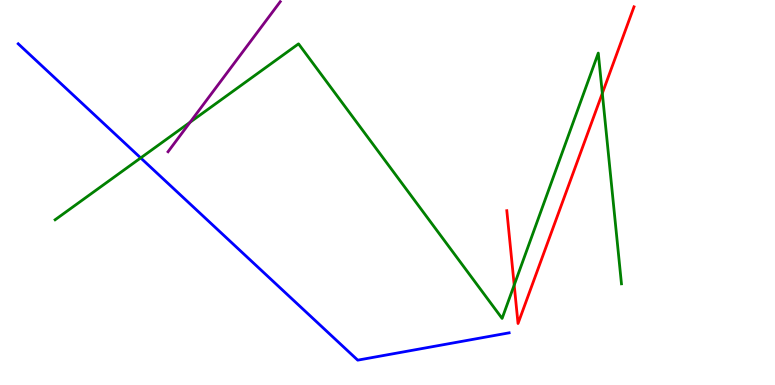[{'lines': ['blue', 'red'], 'intersections': []}, {'lines': ['green', 'red'], 'intersections': [{'x': 6.63, 'y': 2.6}, {'x': 7.77, 'y': 7.58}]}, {'lines': ['purple', 'red'], 'intersections': []}, {'lines': ['blue', 'green'], 'intersections': [{'x': 1.82, 'y': 5.9}]}, {'lines': ['blue', 'purple'], 'intersections': []}, {'lines': ['green', 'purple'], 'intersections': [{'x': 2.45, 'y': 6.83}]}]